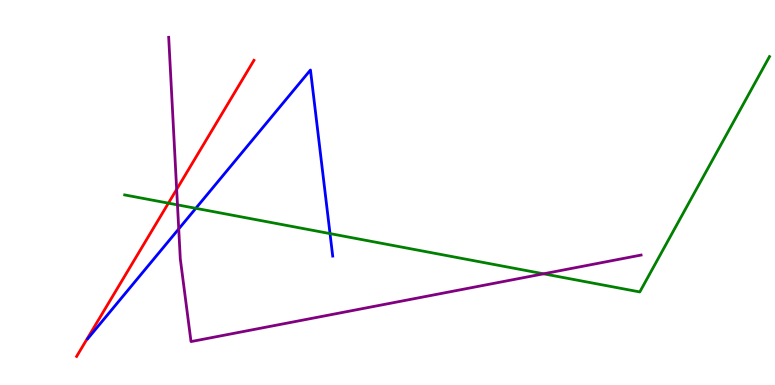[{'lines': ['blue', 'red'], 'intersections': []}, {'lines': ['green', 'red'], 'intersections': [{'x': 2.17, 'y': 4.72}]}, {'lines': ['purple', 'red'], 'intersections': [{'x': 2.28, 'y': 5.08}]}, {'lines': ['blue', 'green'], 'intersections': [{'x': 2.53, 'y': 4.59}, {'x': 4.26, 'y': 3.93}]}, {'lines': ['blue', 'purple'], 'intersections': [{'x': 2.31, 'y': 4.05}]}, {'lines': ['green', 'purple'], 'intersections': [{'x': 2.29, 'y': 4.68}, {'x': 7.01, 'y': 2.89}]}]